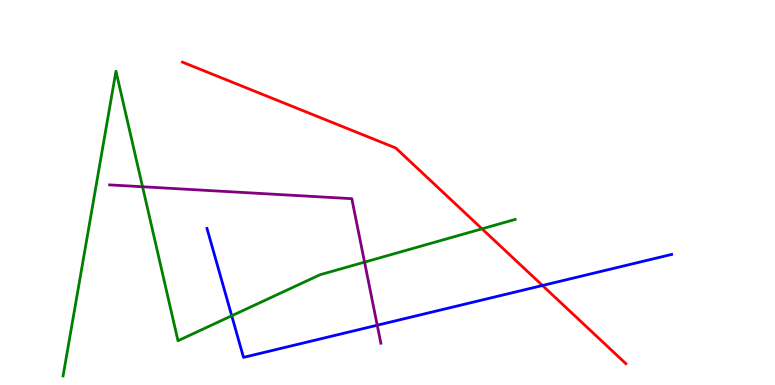[{'lines': ['blue', 'red'], 'intersections': [{'x': 7.0, 'y': 2.58}]}, {'lines': ['green', 'red'], 'intersections': [{'x': 6.22, 'y': 4.06}]}, {'lines': ['purple', 'red'], 'intersections': []}, {'lines': ['blue', 'green'], 'intersections': [{'x': 2.99, 'y': 1.8}]}, {'lines': ['blue', 'purple'], 'intersections': [{'x': 4.87, 'y': 1.55}]}, {'lines': ['green', 'purple'], 'intersections': [{'x': 1.84, 'y': 5.15}, {'x': 4.7, 'y': 3.19}]}]